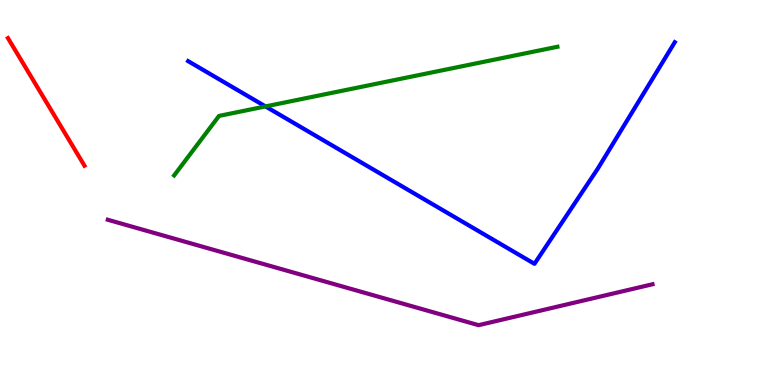[{'lines': ['blue', 'red'], 'intersections': []}, {'lines': ['green', 'red'], 'intersections': []}, {'lines': ['purple', 'red'], 'intersections': []}, {'lines': ['blue', 'green'], 'intersections': [{'x': 3.43, 'y': 7.24}]}, {'lines': ['blue', 'purple'], 'intersections': []}, {'lines': ['green', 'purple'], 'intersections': []}]